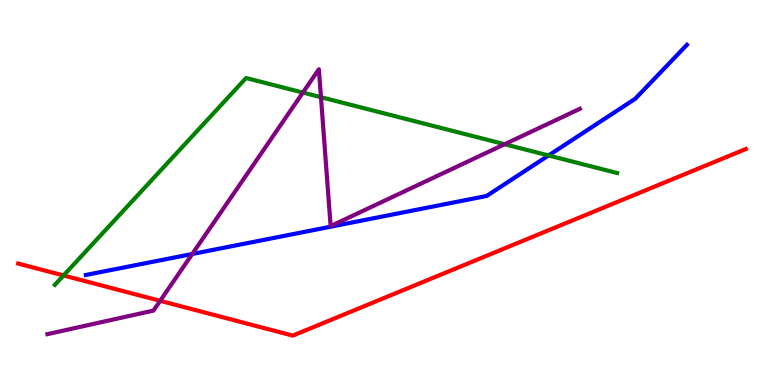[{'lines': ['blue', 'red'], 'intersections': []}, {'lines': ['green', 'red'], 'intersections': [{'x': 0.82, 'y': 2.85}]}, {'lines': ['purple', 'red'], 'intersections': [{'x': 2.07, 'y': 2.19}]}, {'lines': ['blue', 'green'], 'intersections': [{'x': 7.08, 'y': 5.96}]}, {'lines': ['blue', 'purple'], 'intersections': [{'x': 2.48, 'y': 3.4}]}, {'lines': ['green', 'purple'], 'intersections': [{'x': 3.91, 'y': 7.6}, {'x': 4.14, 'y': 7.48}, {'x': 6.51, 'y': 6.25}]}]